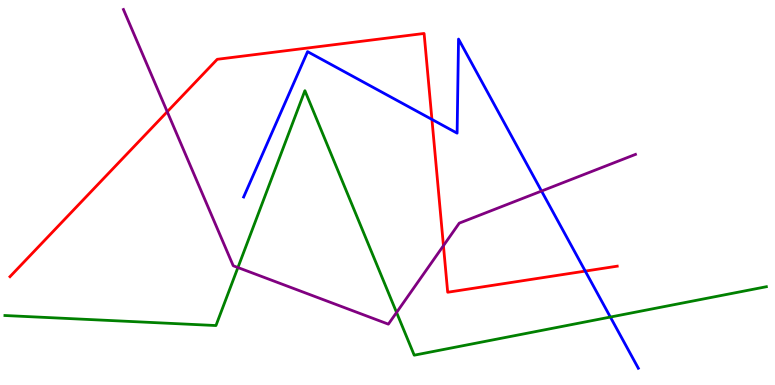[{'lines': ['blue', 'red'], 'intersections': [{'x': 5.57, 'y': 6.9}, {'x': 7.55, 'y': 2.96}]}, {'lines': ['green', 'red'], 'intersections': []}, {'lines': ['purple', 'red'], 'intersections': [{'x': 2.16, 'y': 7.1}, {'x': 5.72, 'y': 3.62}]}, {'lines': ['blue', 'green'], 'intersections': [{'x': 7.88, 'y': 1.76}]}, {'lines': ['blue', 'purple'], 'intersections': [{'x': 6.99, 'y': 5.04}]}, {'lines': ['green', 'purple'], 'intersections': [{'x': 3.07, 'y': 3.05}, {'x': 5.12, 'y': 1.88}]}]